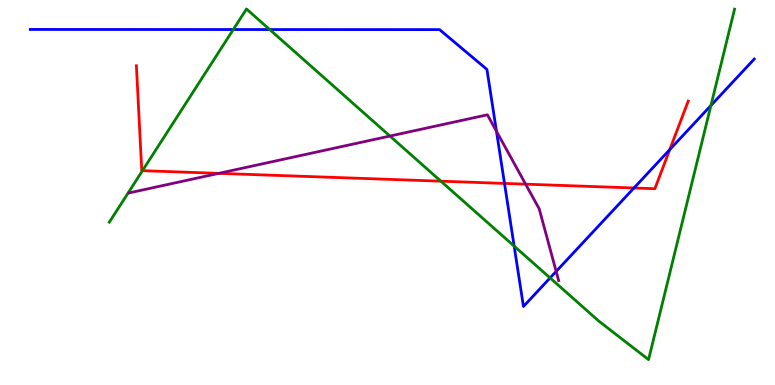[{'lines': ['blue', 'red'], 'intersections': [{'x': 6.51, 'y': 5.24}, {'x': 8.18, 'y': 5.12}, {'x': 8.64, 'y': 6.11}]}, {'lines': ['green', 'red'], 'intersections': [{'x': 1.84, 'y': 5.57}, {'x': 5.69, 'y': 5.29}]}, {'lines': ['purple', 'red'], 'intersections': [{'x': 2.82, 'y': 5.5}, {'x': 6.78, 'y': 5.22}]}, {'lines': ['blue', 'green'], 'intersections': [{'x': 3.01, 'y': 9.23}, {'x': 3.48, 'y': 9.23}, {'x': 6.63, 'y': 3.61}, {'x': 7.1, 'y': 2.78}, {'x': 9.17, 'y': 7.26}]}, {'lines': ['blue', 'purple'], 'intersections': [{'x': 6.41, 'y': 6.59}, {'x': 7.18, 'y': 2.95}]}, {'lines': ['green', 'purple'], 'intersections': [{'x': 5.03, 'y': 6.47}]}]